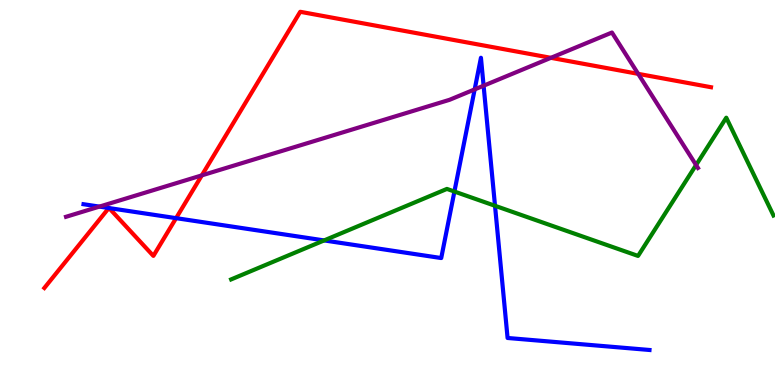[{'lines': ['blue', 'red'], 'intersections': [{'x': 1.4, 'y': 4.6}, {'x': 1.41, 'y': 4.6}, {'x': 2.27, 'y': 4.33}]}, {'lines': ['green', 'red'], 'intersections': []}, {'lines': ['purple', 'red'], 'intersections': [{'x': 2.6, 'y': 5.44}, {'x': 7.11, 'y': 8.5}, {'x': 8.23, 'y': 8.08}]}, {'lines': ['blue', 'green'], 'intersections': [{'x': 4.18, 'y': 3.76}, {'x': 5.86, 'y': 5.02}, {'x': 6.39, 'y': 4.65}]}, {'lines': ['blue', 'purple'], 'intersections': [{'x': 1.28, 'y': 4.63}, {'x': 6.12, 'y': 7.68}, {'x': 6.24, 'y': 7.77}]}, {'lines': ['green', 'purple'], 'intersections': [{'x': 8.98, 'y': 5.71}]}]